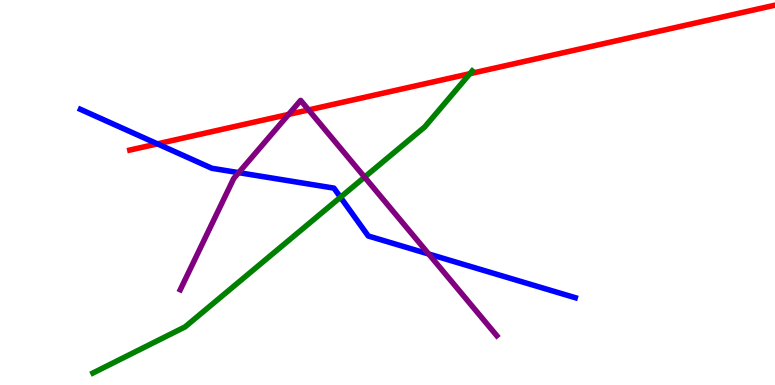[{'lines': ['blue', 'red'], 'intersections': [{'x': 2.03, 'y': 6.26}]}, {'lines': ['green', 'red'], 'intersections': [{'x': 6.06, 'y': 8.09}]}, {'lines': ['purple', 'red'], 'intersections': [{'x': 3.72, 'y': 7.03}, {'x': 3.98, 'y': 7.14}]}, {'lines': ['blue', 'green'], 'intersections': [{'x': 4.39, 'y': 4.88}]}, {'lines': ['blue', 'purple'], 'intersections': [{'x': 3.08, 'y': 5.52}, {'x': 5.53, 'y': 3.4}]}, {'lines': ['green', 'purple'], 'intersections': [{'x': 4.7, 'y': 5.4}]}]